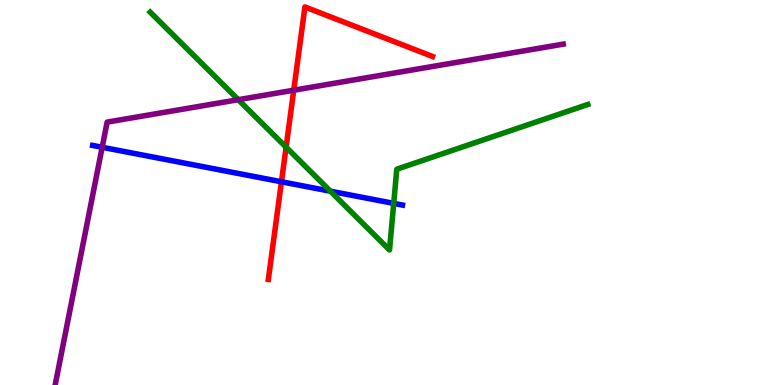[{'lines': ['blue', 'red'], 'intersections': [{'x': 3.63, 'y': 5.28}]}, {'lines': ['green', 'red'], 'intersections': [{'x': 3.69, 'y': 6.18}]}, {'lines': ['purple', 'red'], 'intersections': [{'x': 3.79, 'y': 7.66}]}, {'lines': ['blue', 'green'], 'intersections': [{'x': 4.26, 'y': 5.03}, {'x': 5.08, 'y': 4.72}]}, {'lines': ['blue', 'purple'], 'intersections': [{'x': 1.32, 'y': 6.17}]}, {'lines': ['green', 'purple'], 'intersections': [{'x': 3.07, 'y': 7.41}]}]